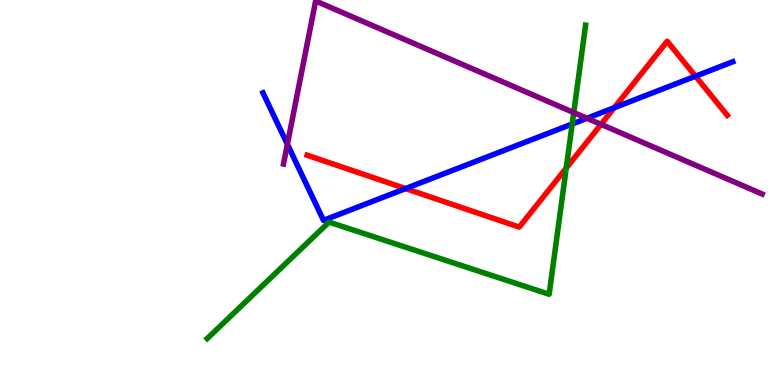[{'lines': ['blue', 'red'], 'intersections': [{'x': 5.23, 'y': 5.1}, {'x': 7.93, 'y': 7.2}, {'x': 8.97, 'y': 8.02}]}, {'lines': ['green', 'red'], 'intersections': [{'x': 7.31, 'y': 5.63}]}, {'lines': ['purple', 'red'], 'intersections': [{'x': 7.76, 'y': 6.77}]}, {'lines': ['blue', 'green'], 'intersections': [{'x': 7.38, 'y': 6.78}]}, {'lines': ['blue', 'purple'], 'intersections': [{'x': 3.71, 'y': 6.25}, {'x': 7.57, 'y': 6.93}]}, {'lines': ['green', 'purple'], 'intersections': [{'x': 7.4, 'y': 7.08}]}]